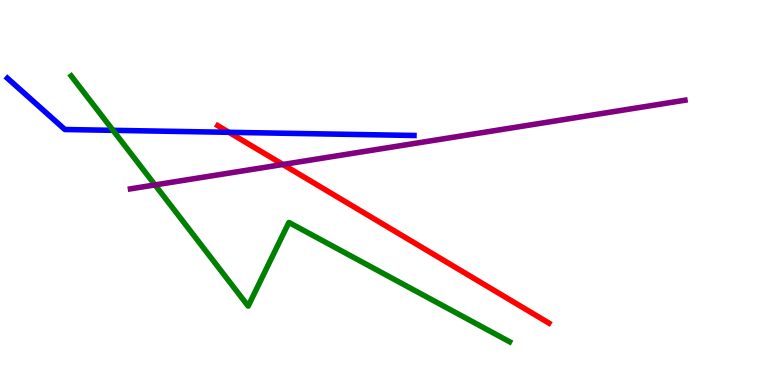[{'lines': ['blue', 'red'], 'intersections': [{'x': 2.95, 'y': 6.56}]}, {'lines': ['green', 'red'], 'intersections': []}, {'lines': ['purple', 'red'], 'intersections': [{'x': 3.65, 'y': 5.73}]}, {'lines': ['blue', 'green'], 'intersections': [{'x': 1.46, 'y': 6.61}]}, {'lines': ['blue', 'purple'], 'intersections': []}, {'lines': ['green', 'purple'], 'intersections': [{'x': 2.0, 'y': 5.2}]}]